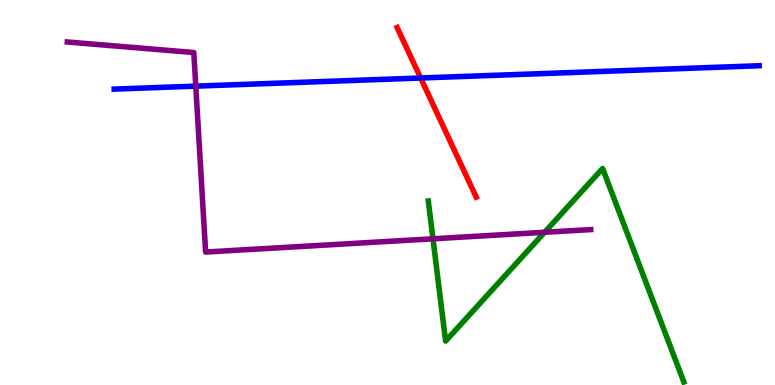[{'lines': ['blue', 'red'], 'intersections': [{'x': 5.43, 'y': 7.97}]}, {'lines': ['green', 'red'], 'intersections': []}, {'lines': ['purple', 'red'], 'intersections': []}, {'lines': ['blue', 'green'], 'intersections': []}, {'lines': ['blue', 'purple'], 'intersections': [{'x': 2.53, 'y': 7.76}]}, {'lines': ['green', 'purple'], 'intersections': [{'x': 5.59, 'y': 3.8}, {'x': 7.03, 'y': 3.97}]}]